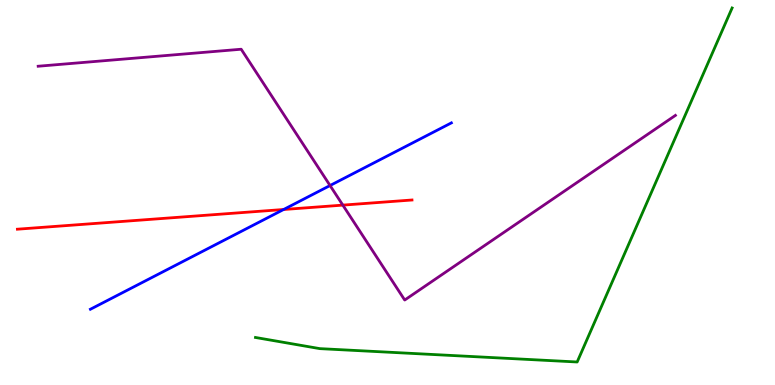[{'lines': ['blue', 'red'], 'intersections': [{'x': 3.66, 'y': 4.56}]}, {'lines': ['green', 'red'], 'intersections': []}, {'lines': ['purple', 'red'], 'intersections': [{'x': 4.42, 'y': 4.67}]}, {'lines': ['blue', 'green'], 'intersections': []}, {'lines': ['blue', 'purple'], 'intersections': [{'x': 4.26, 'y': 5.18}]}, {'lines': ['green', 'purple'], 'intersections': []}]